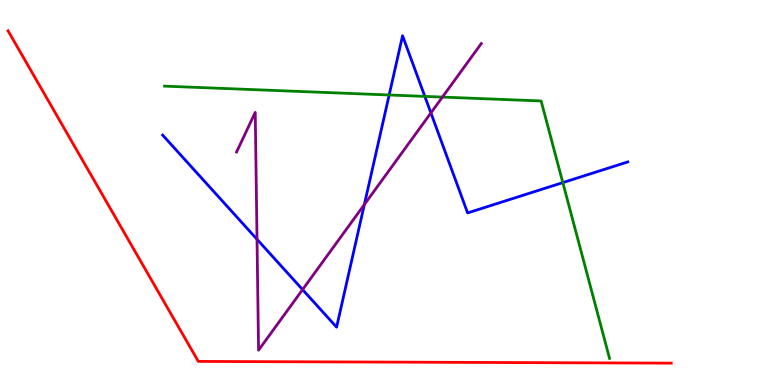[{'lines': ['blue', 'red'], 'intersections': []}, {'lines': ['green', 'red'], 'intersections': []}, {'lines': ['purple', 'red'], 'intersections': []}, {'lines': ['blue', 'green'], 'intersections': [{'x': 5.02, 'y': 7.53}, {'x': 5.48, 'y': 7.5}, {'x': 7.26, 'y': 5.26}]}, {'lines': ['blue', 'purple'], 'intersections': [{'x': 3.32, 'y': 3.78}, {'x': 3.9, 'y': 2.48}, {'x': 4.7, 'y': 4.69}, {'x': 5.56, 'y': 7.07}]}, {'lines': ['green', 'purple'], 'intersections': [{'x': 5.71, 'y': 7.48}]}]